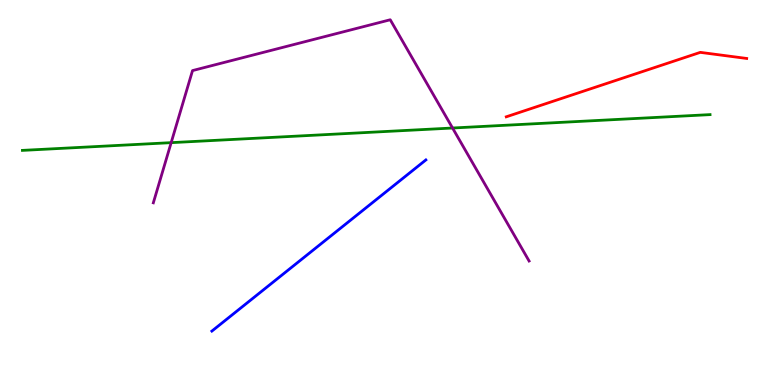[{'lines': ['blue', 'red'], 'intersections': []}, {'lines': ['green', 'red'], 'intersections': []}, {'lines': ['purple', 'red'], 'intersections': []}, {'lines': ['blue', 'green'], 'intersections': []}, {'lines': ['blue', 'purple'], 'intersections': []}, {'lines': ['green', 'purple'], 'intersections': [{'x': 2.21, 'y': 6.29}, {'x': 5.84, 'y': 6.67}]}]